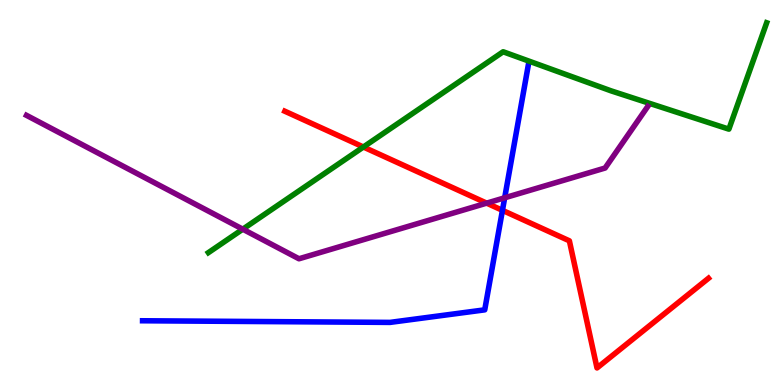[{'lines': ['blue', 'red'], 'intersections': [{'x': 6.48, 'y': 4.54}]}, {'lines': ['green', 'red'], 'intersections': [{'x': 4.69, 'y': 6.18}]}, {'lines': ['purple', 'red'], 'intersections': [{'x': 6.28, 'y': 4.72}]}, {'lines': ['blue', 'green'], 'intersections': []}, {'lines': ['blue', 'purple'], 'intersections': [{'x': 6.51, 'y': 4.86}]}, {'lines': ['green', 'purple'], 'intersections': [{'x': 3.13, 'y': 4.05}]}]